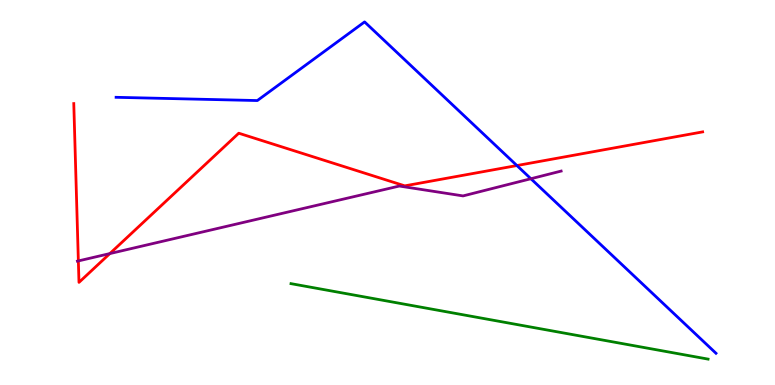[{'lines': ['blue', 'red'], 'intersections': [{'x': 6.67, 'y': 5.7}]}, {'lines': ['green', 'red'], 'intersections': []}, {'lines': ['purple', 'red'], 'intersections': [{'x': 1.01, 'y': 3.22}, {'x': 1.42, 'y': 3.41}]}, {'lines': ['blue', 'green'], 'intersections': []}, {'lines': ['blue', 'purple'], 'intersections': [{'x': 6.85, 'y': 5.36}]}, {'lines': ['green', 'purple'], 'intersections': []}]